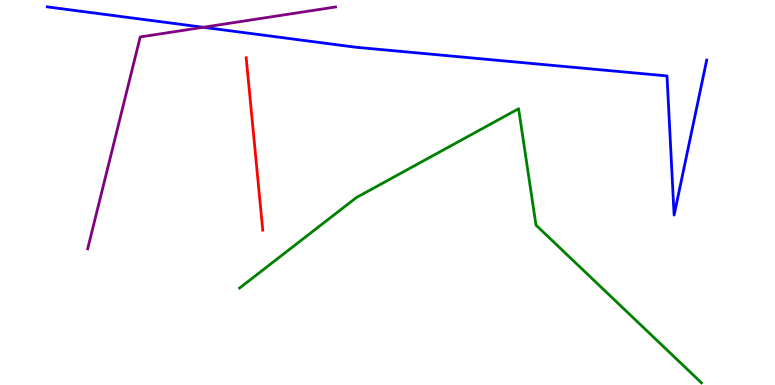[{'lines': ['blue', 'red'], 'intersections': []}, {'lines': ['green', 'red'], 'intersections': []}, {'lines': ['purple', 'red'], 'intersections': []}, {'lines': ['blue', 'green'], 'intersections': []}, {'lines': ['blue', 'purple'], 'intersections': [{'x': 2.62, 'y': 9.29}]}, {'lines': ['green', 'purple'], 'intersections': []}]